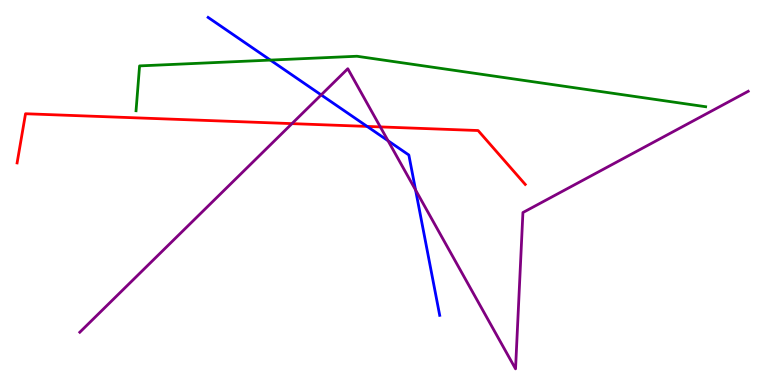[{'lines': ['blue', 'red'], 'intersections': [{'x': 4.74, 'y': 6.72}]}, {'lines': ['green', 'red'], 'intersections': []}, {'lines': ['purple', 'red'], 'intersections': [{'x': 3.77, 'y': 6.79}, {'x': 4.91, 'y': 6.7}]}, {'lines': ['blue', 'green'], 'intersections': [{'x': 3.49, 'y': 8.44}]}, {'lines': ['blue', 'purple'], 'intersections': [{'x': 4.14, 'y': 7.53}, {'x': 5.01, 'y': 6.34}, {'x': 5.36, 'y': 5.06}]}, {'lines': ['green', 'purple'], 'intersections': []}]